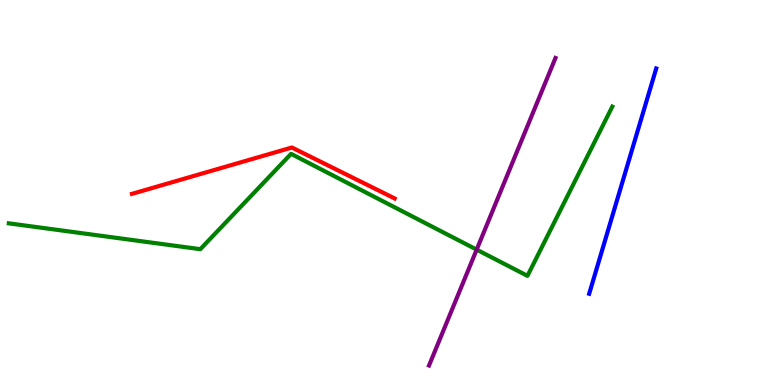[{'lines': ['blue', 'red'], 'intersections': []}, {'lines': ['green', 'red'], 'intersections': []}, {'lines': ['purple', 'red'], 'intersections': []}, {'lines': ['blue', 'green'], 'intersections': []}, {'lines': ['blue', 'purple'], 'intersections': []}, {'lines': ['green', 'purple'], 'intersections': [{'x': 6.15, 'y': 3.52}]}]